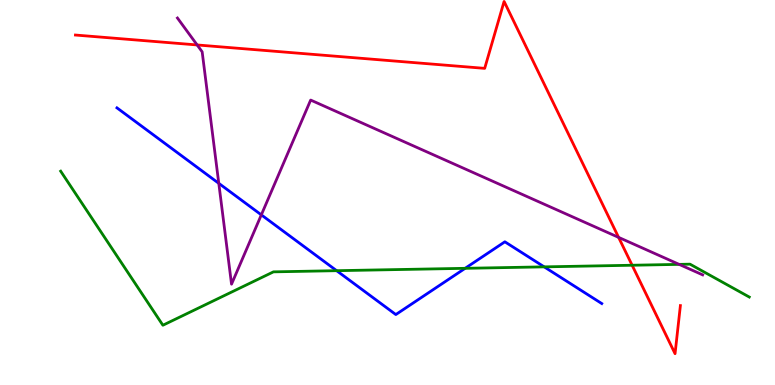[{'lines': ['blue', 'red'], 'intersections': []}, {'lines': ['green', 'red'], 'intersections': [{'x': 8.16, 'y': 3.11}]}, {'lines': ['purple', 'red'], 'intersections': [{'x': 2.54, 'y': 8.83}, {'x': 7.98, 'y': 3.83}]}, {'lines': ['blue', 'green'], 'intersections': [{'x': 4.34, 'y': 2.97}, {'x': 6.0, 'y': 3.03}, {'x': 7.02, 'y': 3.07}]}, {'lines': ['blue', 'purple'], 'intersections': [{'x': 2.82, 'y': 5.24}, {'x': 3.37, 'y': 4.42}]}, {'lines': ['green', 'purple'], 'intersections': [{'x': 8.76, 'y': 3.13}]}]